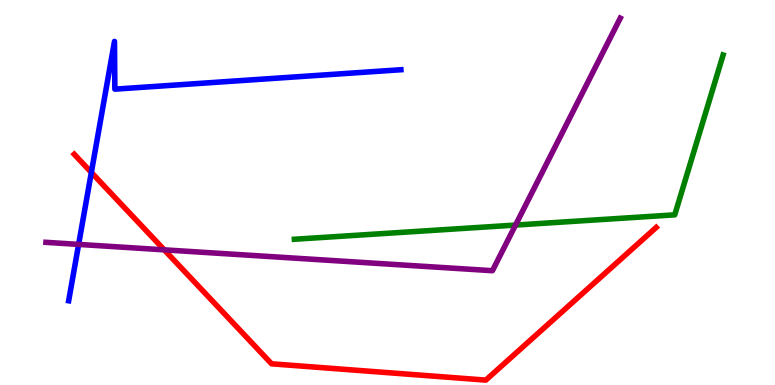[{'lines': ['blue', 'red'], 'intersections': [{'x': 1.18, 'y': 5.52}]}, {'lines': ['green', 'red'], 'intersections': []}, {'lines': ['purple', 'red'], 'intersections': [{'x': 2.12, 'y': 3.51}]}, {'lines': ['blue', 'green'], 'intersections': []}, {'lines': ['blue', 'purple'], 'intersections': [{'x': 1.01, 'y': 3.65}]}, {'lines': ['green', 'purple'], 'intersections': [{'x': 6.65, 'y': 4.15}]}]